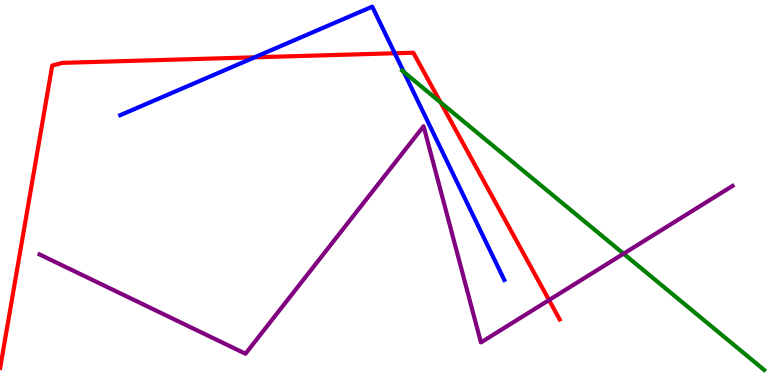[{'lines': ['blue', 'red'], 'intersections': [{'x': 3.29, 'y': 8.51}, {'x': 5.09, 'y': 8.62}]}, {'lines': ['green', 'red'], 'intersections': [{'x': 5.68, 'y': 7.34}]}, {'lines': ['purple', 'red'], 'intersections': [{'x': 7.08, 'y': 2.21}]}, {'lines': ['blue', 'green'], 'intersections': [{'x': 5.21, 'y': 8.13}]}, {'lines': ['blue', 'purple'], 'intersections': []}, {'lines': ['green', 'purple'], 'intersections': [{'x': 8.05, 'y': 3.41}]}]